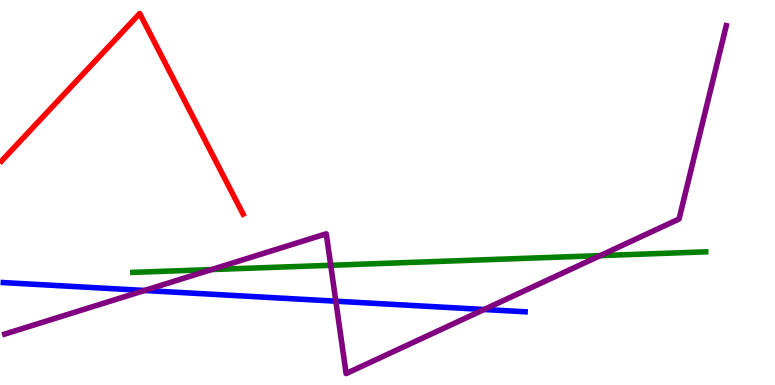[{'lines': ['blue', 'red'], 'intersections': []}, {'lines': ['green', 'red'], 'intersections': []}, {'lines': ['purple', 'red'], 'intersections': []}, {'lines': ['blue', 'green'], 'intersections': []}, {'lines': ['blue', 'purple'], 'intersections': [{'x': 1.87, 'y': 2.46}, {'x': 4.33, 'y': 2.18}, {'x': 6.25, 'y': 1.96}]}, {'lines': ['green', 'purple'], 'intersections': [{'x': 2.73, 'y': 3.0}, {'x': 4.27, 'y': 3.11}, {'x': 7.74, 'y': 3.36}]}]